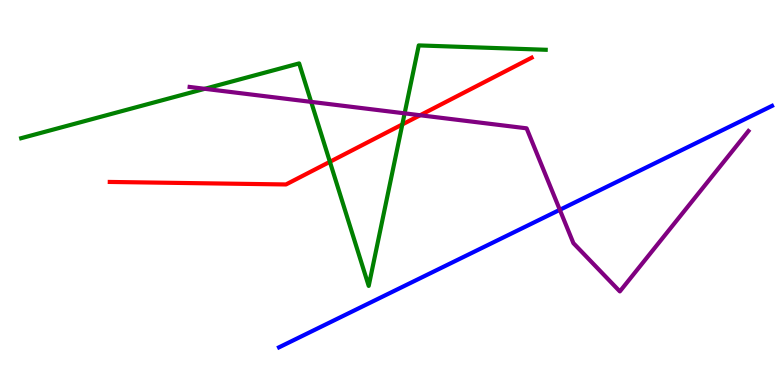[{'lines': ['blue', 'red'], 'intersections': []}, {'lines': ['green', 'red'], 'intersections': [{'x': 4.26, 'y': 5.8}, {'x': 5.19, 'y': 6.77}]}, {'lines': ['purple', 'red'], 'intersections': [{'x': 5.42, 'y': 7.01}]}, {'lines': ['blue', 'green'], 'intersections': []}, {'lines': ['blue', 'purple'], 'intersections': [{'x': 7.22, 'y': 4.55}]}, {'lines': ['green', 'purple'], 'intersections': [{'x': 2.64, 'y': 7.69}, {'x': 4.01, 'y': 7.35}, {'x': 5.22, 'y': 7.06}]}]